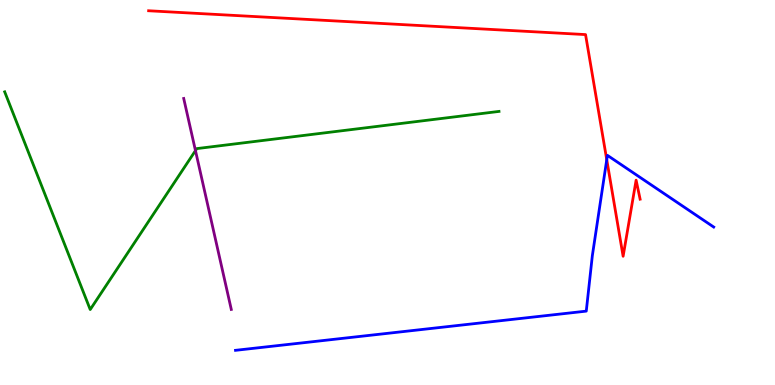[{'lines': ['blue', 'red'], 'intersections': [{'x': 7.83, 'y': 5.85}]}, {'lines': ['green', 'red'], 'intersections': []}, {'lines': ['purple', 'red'], 'intersections': []}, {'lines': ['blue', 'green'], 'intersections': []}, {'lines': ['blue', 'purple'], 'intersections': []}, {'lines': ['green', 'purple'], 'intersections': [{'x': 2.52, 'y': 6.09}]}]